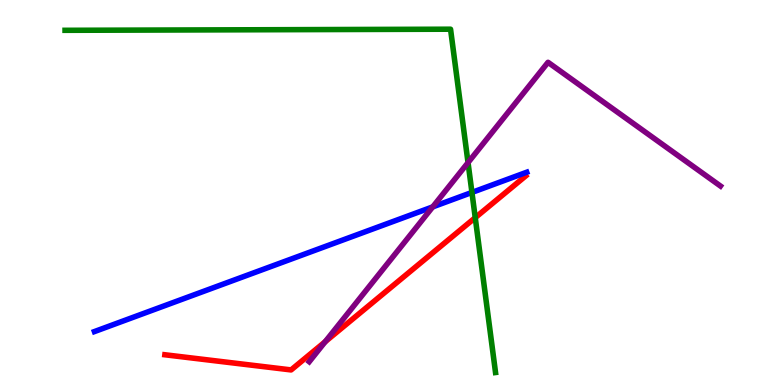[{'lines': ['blue', 'red'], 'intersections': []}, {'lines': ['green', 'red'], 'intersections': [{'x': 6.13, 'y': 4.35}]}, {'lines': ['purple', 'red'], 'intersections': [{'x': 4.2, 'y': 1.12}]}, {'lines': ['blue', 'green'], 'intersections': [{'x': 6.09, 'y': 5.0}]}, {'lines': ['blue', 'purple'], 'intersections': [{'x': 5.58, 'y': 4.63}]}, {'lines': ['green', 'purple'], 'intersections': [{'x': 6.04, 'y': 5.78}]}]